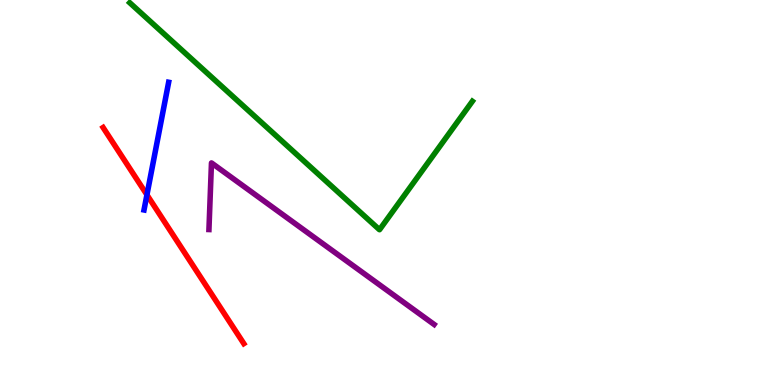[{'lines': ['blue', 'red'], 'intersections': [{'x': 1.9, 'y': 4.94}]}, {'lines': ['green', 'red'], 'intersections': []}, {'lines': ['purple', 'red'], 'intersections': []}, {'lines': ['blue', 'green'], 'intersections': []}, {'lines': ['blue', 'purple'], 'intersections': []}, {'lines': ['green', 'purple'], 'intersections': []}]